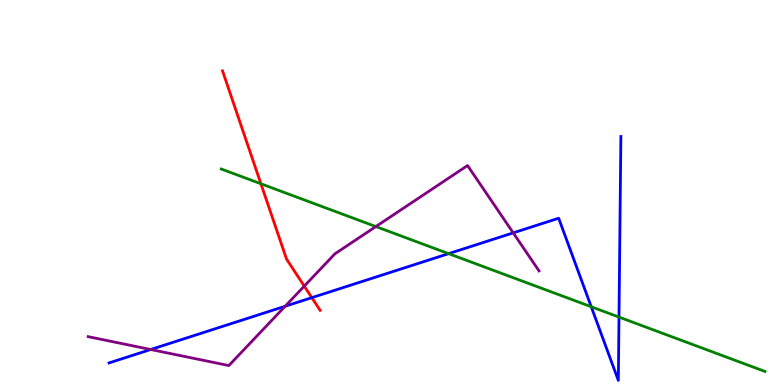[{'lines': ['blue', 'red'], 'intersections': [{'x': 4.02, 'y': 2.27}]}, {'lines': ['green', 'red'], 'intersections': [{'x': 3.37, 'y': 5.23}]}, {'lines': ['purple', 'red'], 'intersections': [{'x': 3.93, 'y': 2.57}]}, {'lines': ['blue', 'green'], 'intersections': [{'x': 5.79, 'y': 3.41}, {'x': 7.63, 'y': 2.03}, {'x': 7.99, 'y': 1.76}]}, {'lines': ['blue', 'purple'], 'intersections': [{'x': 1.94, 'y': 0.922}, {'x': 3.68, 'y': 2.05}, {'x': 6.62, 'y': 3.95}]}, {'lines': ['green', 'purple'], 'intersections': [{'x': 4.85, 'y': 4.12}]}]